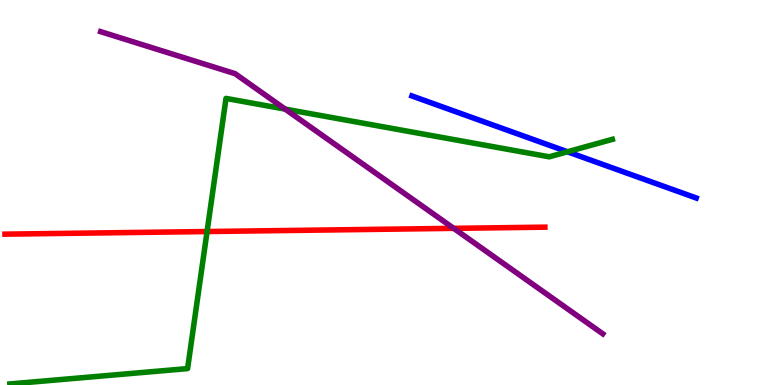[{'lines': ['blue', 'red'], 'intersections': []}, {'lines': ['green', 'red'], 'intersections': [{'x': 2.67, 'y': 3.99}]}, {'lines': ['purple', 'red'], 'intersections': [{'x': 5.85, 'y': 4.07}]}, {'lines': ['blue', 'green'], 'intersections': [{'x': 7.32, 'y': 6.06}]}, {'lines': ['blue', 'purple'], 'intersections': []}, {'lines': ['green', 'purple'], 'intersections': [{'x': 3.68, 'y': 7.17}]}]